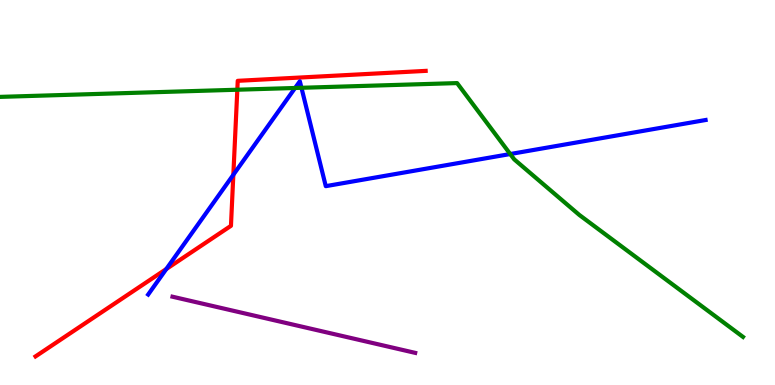[{'lines': ['blue', 'red'], 'intersections': [{'x': 2.15, 'y': 3.01}, {'x': 3.01, 'y': 5.46}]}, {'lines': ['green', 'red'], 'intersections': [{'x': 3.06, 'y': 7.67}]}, {'lines': ['purple', 'red'], 'intersections': []}, {'lines': ['blue', 'green'], 'intersections': [{'x': 3.81, 'y': 7.71}, {'x': 3.89, 'y': 7.72}, {'x': 6.58, 'y': 6.0}]}, {'lines': ['blue', 'purple'], 'intersections': []}, {'lines': ['green', 'purple'], 'intersections': []}]